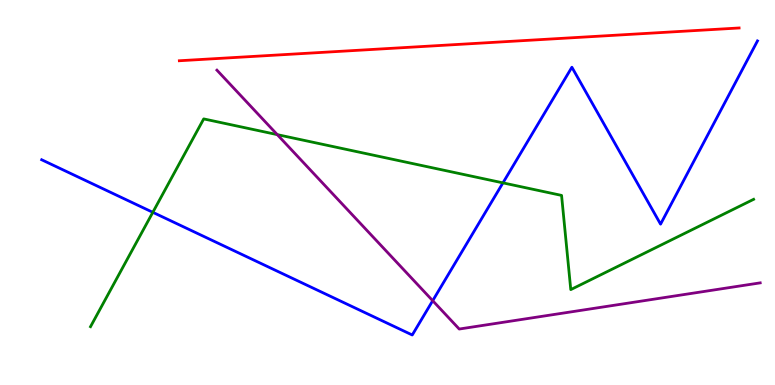[{'lines': ['blue', 'red'], 'intersections': []}, {'lines': ['green', 'red'], 'intersections': []}, {'lines': ['purple', 'red'], 'intersections': []}, {'lines': ['blue', 'green'], 'intersections': [{'x': 1.97, 'y': 4.49}, {'x': 6.49, 'y': 5.25}]}, {'lines': ['blue', 'purple'], 'intersections': [{'x': 5.58, 'y': 2.19}]}, {'lines': ['green', 'purple'], 'intersections': [{'x': 3.58, 'y': 6.5}]}]